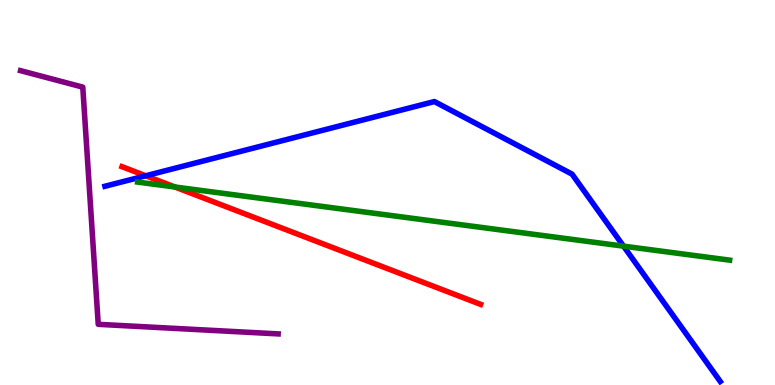[{'lines': ['blue', 'red'], 'intersections': [{'x': 1.88, 'y': 5.43}]}, {'lines': ['green', 'red'], 'intersections': [{'x': 2.26, 'y': 5.14}]}, {'lines': ['purple', 'red'], 'intersections': []}, {'lines': ['blue', 'green'], 'intersections': [{'x': 8.05, 'y': 3.61}]}, {'lines': ['blue', 'purple'], 'intersections': []}, {'lines': ['green', 'purple'], 'intersections': []}]